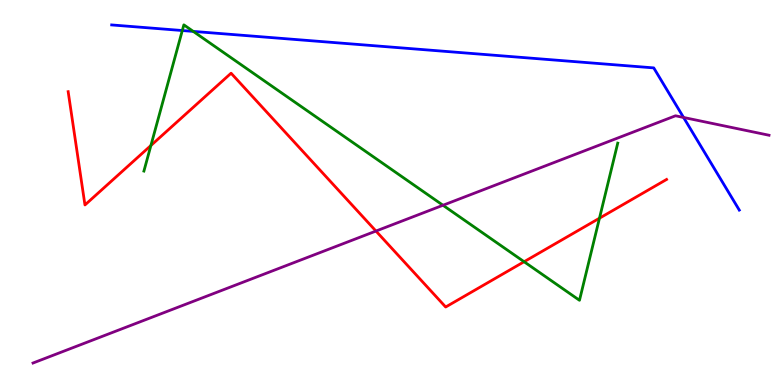[{'lines': ['blue', 'red'], 'intersections': []}, {'lines': ['green', 'red'], 'intersections': [{'x': 1.95, 'y': 6.22}, {'x': 6.76, 'y': 3.2}, {'x': 7.74, 'y': 4.33}]}, {'lines': ['purple', 'red'], 'intersections': [{'x': 4.85, 'y': 4.0}]}, {'lines': ['blue', 'green'], 'intersections': [{'x': 2.35, 'y': 9.21}, {'x': 2.49, 'y': 9.18}]}, {'lines': ['blue', 'purple'], 'intersections': [{'x': 8.82, 'y': 6.95}]}, {'lines': ['green', 'purple'], 'intersections': [{'x': 5.72, 'y': 4.67}]}]